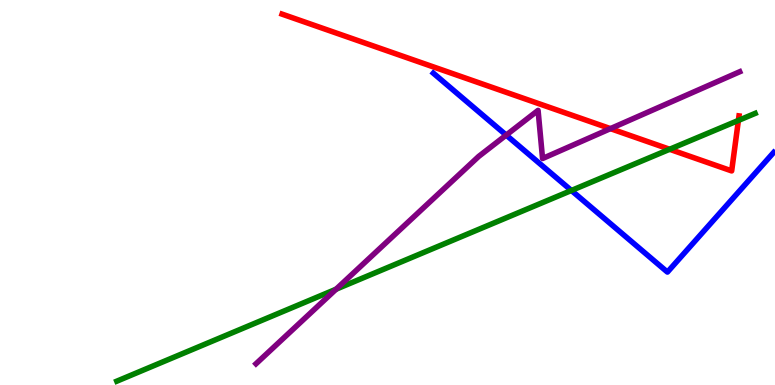[{'lines': ['blue', 'red'], 'intersections': []}, {'lines': ['green', 'red'], 'intersections': [{'x': 8.64, 'y': 6.12}, {'x': 9.53, 'y': 6.87}]}, {'lines': ['purple', 'red'], 'intersections': [{'x': 7.88, 'y': 6.66}]}, {'lines': ['blue', 'green'], 'intersections': [{'x': 7.37, 'y': 5.05}]}, {'lines': ['blue', 'purple'], 'intersections': [{'x': 6.53, 'y': 6.49}]}, {'lines': ['green', 'purple'], 'intersections': [{'x': 4.34, 'y': 2.49}]}]